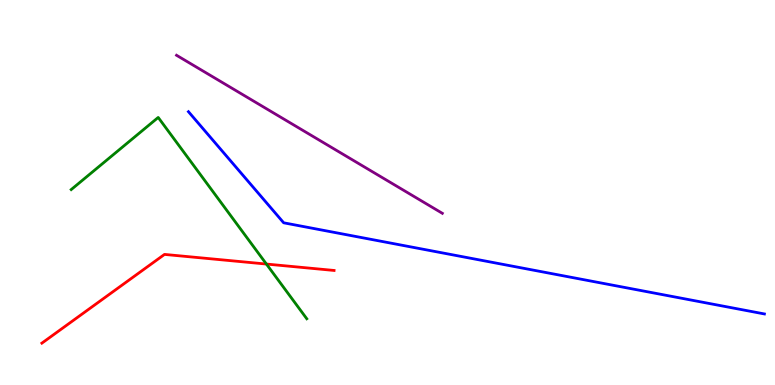[{'lines': ['blue', 'red'], 'intersections': []}, {'lines': ['green', 'red'], 'intersections': [{'x': 3.44, 'y': 3.14}]}, {'lines': ['purple', 'red'], 'intersections': []}, {'lines': ['blue', 'green'], 'intersections': []}, {'lines': ['blue', 'purple'], 'intersections': []}, {'lines': ['green', 'purple'], 'intersections': []}]